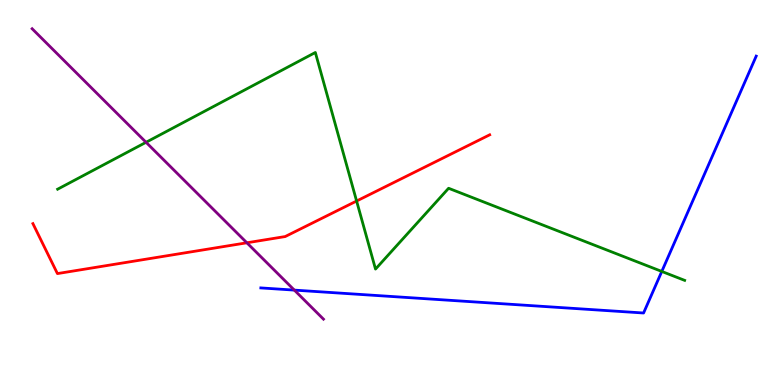[{'lines': ['blue', 'red'], 'intersections': []}, {'lines': ['green', 'red'], 'intersections': [{'x': 4.6, 'y': 4.78}]}, {'lines': ['purple', 'red'], 'intersections': [{'x': 3.19, 'y': 3.69}]}, {'lines': ['blue', 'green'], 'intersections': [{'x': 8.54, 'y': 2.95}]}, {'lines': ['blue', 'purple'], 'intersections': [{'x': 3.8, 'y': 2.46}]}, {'lines': ['green', 'purple'], 'intersections': [{'x': 1.88, 'y': 6.3}]}]